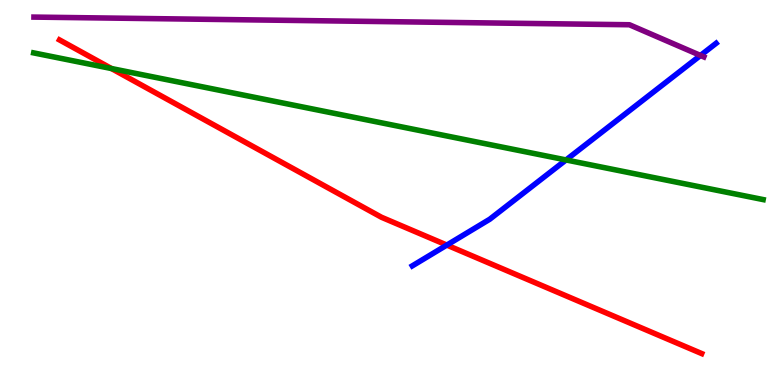[{'lines': ['blue', 'red'], 'intersections': [{'x': 5.77, 'y': 3.63}]}, {'lines': ['green', 'red'], 'intersections': [{'x': 1.44, 'y': 8.22}]}, {'lines': ['purple', 'red'], 'intersections': []}, {'lines': ['blue', 'green'], 'intersections': [{'x': 7.3, 'y': 5.85}]}, {'lines': ['blue', 'purple'], 'intersections': [{'x': 9.04, 'y': 8.56}]}, {'lines': ['green', 'purple'], 'intersections': []}]